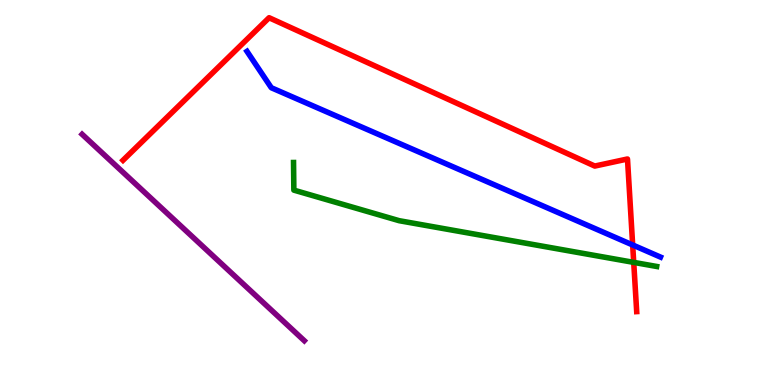[{'lines': ['blue', 'red'], 'intersections': [{'x': 8.16, 'y': 3.64}]}, {'lines': ['green', 'red'], 'intersections': [{'x': 8.18, 'y': 3.18}]}, {'lines': ['purple', 'red'], 'intersections': []}, {'lines': ['blue', 'green'], 'intersections': []}, {'lines': ['blue', 'purple'], 'intersections': []}, {'lines': ['green', 'purple'], 'intersections': []}]